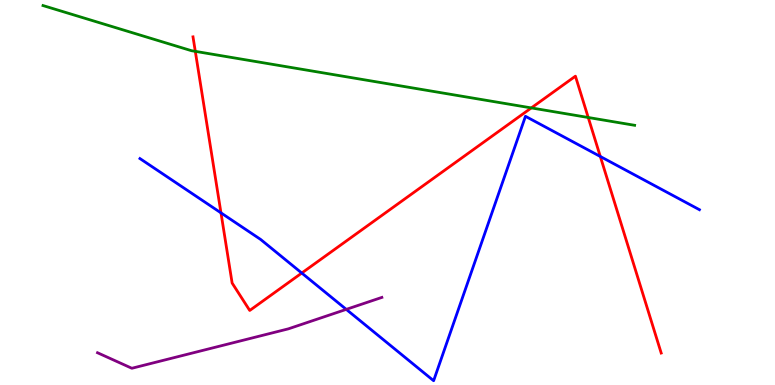[{'lines': ['blue', 'red'], 'intersections': [{'x': 2.85, 'y': 4.47}, {'x': 3.89, 'y': 2.91}, {'x': 7.75, 'y': 5.94}]}, {'lines': ['green', 'red'], 'intersections': [{'x': 2.52, 'y': 8.67}, {'x': 6.86, 'y': 7.2}, {'x': 7.59, 'y': 6.95}]}, {'lines': ['purple', 'red'], 'intersections': []}, {'lines': ['blue', 'green'], 'intersections': []}, {'lines': ['blue', 'purple'], 'intersections': [{'x': 4.47, 'y': 1.96}]}, {'lines': ['green', 'purple'], 'intersections': []}]